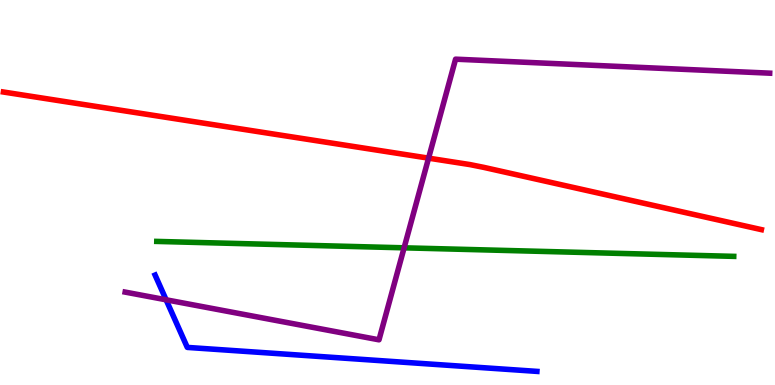[{'lines': ['blue', 'red'], 'intersections': []}, {'lines': ['green', 'red'], 'intersections': []}, {'lines': ['purple', 'red'], 'intersections': [{'x': 5.53, 'y': 5.89}]}, {'lines': ['blue', 'green'], 'intersections': []}, {'lines': ['blue', 'purple'], 'intersections': [{'x': 2.14, 'y': 2.21}]}, {'lines': ['green', 'purple'], 'intersections': [{'x': 5.21, 'y': 3.56}]}]